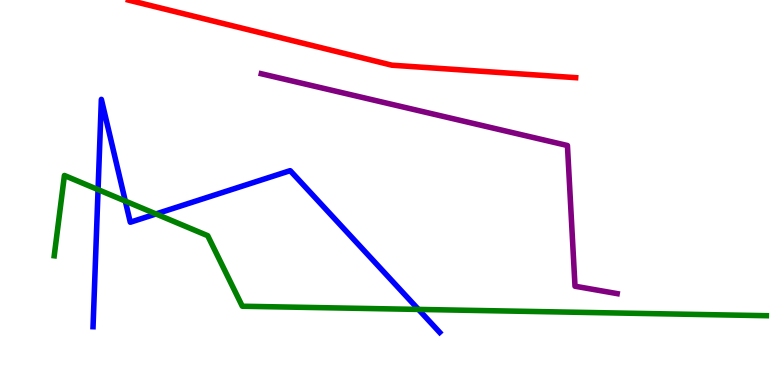[{'lines': ['blue', 'red'], 'intersections': []}, {'lines': ['green', 'red'], 'intersections': []}, {'lines': ['purple', 'red'], 'intersections': []}, {'lines': ['blue', 'green'], 'intersections': [{'x': 1.27, 'y': 5.07}, {'x': 1.62, 'y': 4.78}, {'x': 2.01, 'y': 4.44}, {'x': 5.4, 'y': 1.96}]}, {'lines': ['blue', 'purple'], 'intersections': []}, {'lines': ['green', 'purple'], 'intersections': []}]